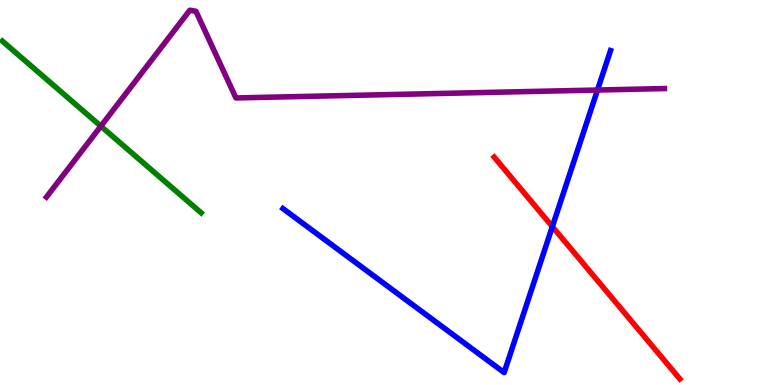[{'lines': ['blue', 'red'], 'intersections': [{'x': 7.13, 'y': 4.11}]}, {'lines': ['green', 'red'], 'intersections': []}, {'lines': ['purple', 'red'], 'intersections': []}, {'lines': ['blue', 'green'], 'intersections': []}, {'lines': ['blue', 'purple'], 'intersections': [{'x': 7.71, 'y': 7.66}]}, {'lines': ['green', 'purple'], 'intersections': [{'x': 1.3, 'y': 6.72}]}]